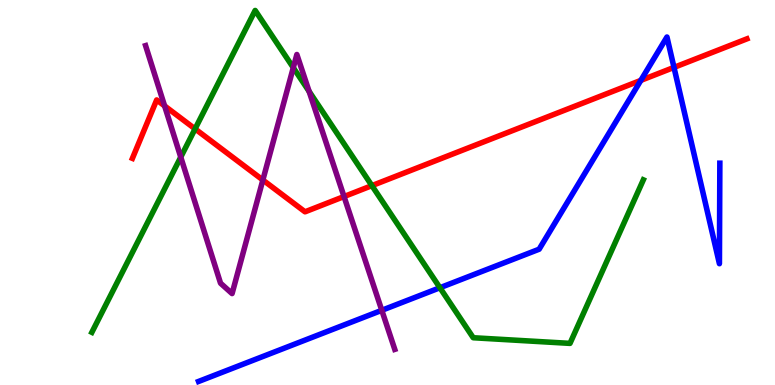[{'lines': ['blue', 'red'], 'intersections': [{'x': 8.27, 'y': 7.91}, {'x': 8.7, 'y': 8.25}]}, {'lines': ['green', 'red'], 'intersections': [{'x': 2.52, 'y': 6.65}, {'x': 4.8, 'y': 5.18}]}, {'lines': ['purple', 'red'], 'intersections': [{'x': 2.12, 'y': 7.25}, {'x': 3.39, 'y': 5.32}, {'x': 4.44, 'y': 4.89}]}, {'lines': ['blue', 'green'], 'intersections': [{'x': 5.68, 'y': 2.53}]}, {'lines': ['blue', 'purple'], 'intersections': [{'x': 4.93, 'y': 1.94}]}, {'lines': ['green', 'purple'], 'intersections': [{'x': 2.33, 'y': 5.92}, {'x': 3.78, 'y': 8.24}, {'x': 3.99, 'y': 7.63}]}]